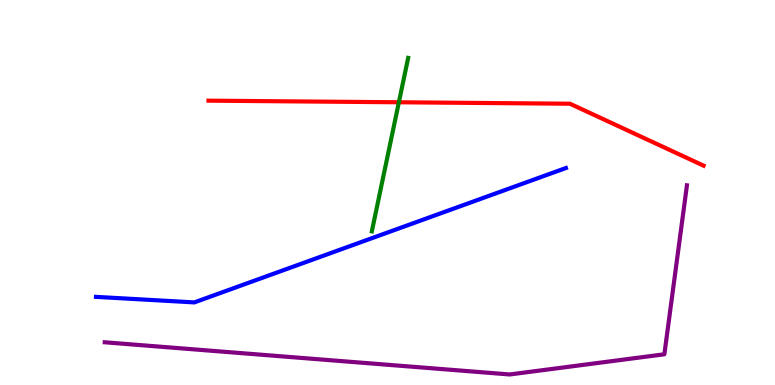[{'lines': ['blue', 'red'], 'intersections': []}, {'lines': ['green', 'red'], 'intersections': [{'x': 5.15, 'y': 7.34}]}, {'lines': ['purple', 'red'], 'intersections': []}, {'lines': ['blue', 'green'], 'intersections': []}, {'lines': ['blue', 'purple'], 'intersections': []}, {'lines': ['green', 'purple'], 'intersections': []}]